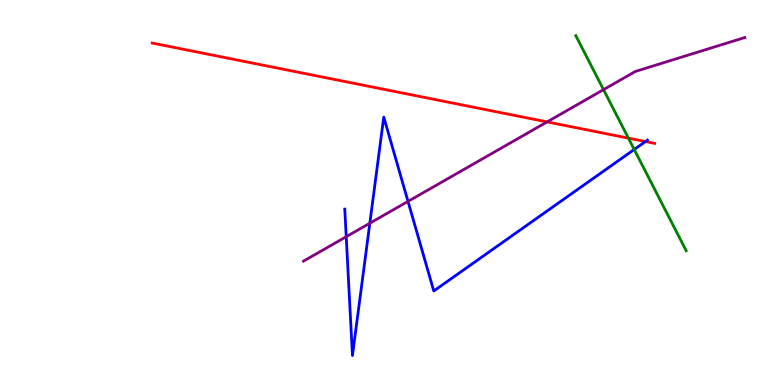[{'lines': ['blue', 'red'], 'intersections': [{'x': 8.33, 'y': 6.32}]}, {'lines': ['green', 'red'], 'intersections': [{'x': 8.11, 'y': 6.41}]}, {'lines': ['purple', 'red'], 'intersections': [{'x': 7.06, 'y': 6.83}]}, {'lines': ['blue', 'green'], 'intersections': [{'x': 8.18, 'y': 6.12}]}, {'lines': ['blue', 'purple'], 'intersections': [{'x': 4.47, 'y': 3.85}, {'x': 4.77, 'y': 4.2}, {'x': 5.26, 'y': 4.77}]}, {'lines': ['green', 'purple'], 'intersections': [{'x': 7.79, 'y': 7.67}]}]